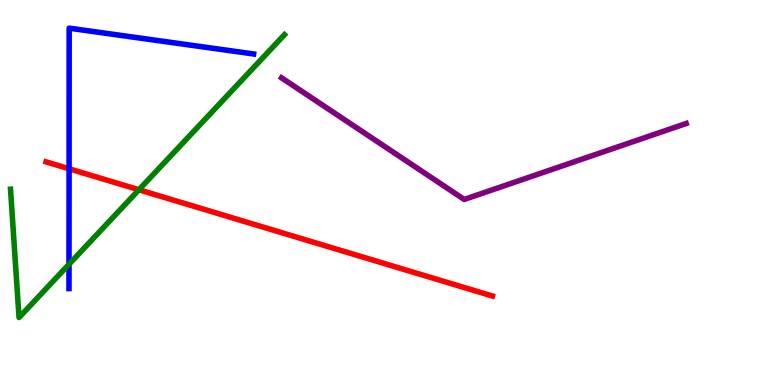[{'lines': ['blue', 'red'], 'intersections': [{'x': 0.891, 'y': 5.62}]}, {'lines': ['green', 'red'], 'intersections': [{'x': 1.79, 'y': 5.07}]}, {'lines': ['purple', 'red'], 'intersections': []}, {'lines': ['blue', 'green'], 'intersections': [{'x': 0.89, 'y': 3.14}]}, {'lines': ['blue', 'purple'], 'intersections': []}, {'lines': ['green', 'purple'], 'intersections': []}]